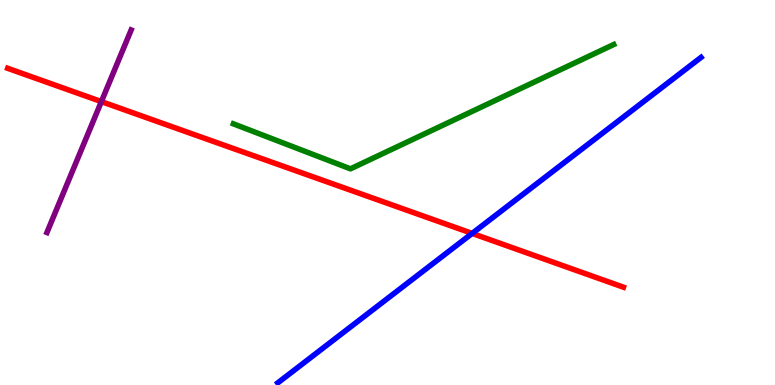[{'lines': ['blue', 'red'], 'intersections': [{'x': 6.09, 'y': 3.94}]}, {'lines': ['green', 'red'], 'intersections': []}, {'lines': ['purple', 'red'], 'intersections': [{'x': 1.31, 'y': 7.36}]}, {'lines': ['blue', 'green'], 'intersections': []}, {'lines': ['blue', 'purple'], 'intersections': []}, {'lines': ['green', 'purple'], 'intersections': []}]